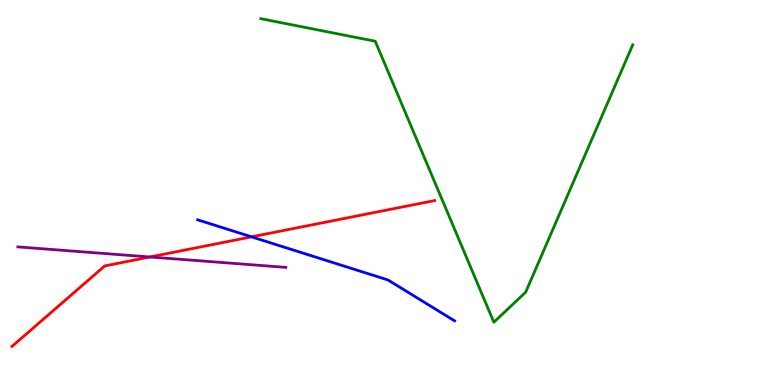[{'lines': ['blue', 'red'], 'intersections': [{'x': 3.25, 'y': 3.85}]}, {'lines': ['green', 'red'], 'intersections': []}, {'lines': ['purple', 'red'], 'intersections': [{'x': 1.93, 'y': 3.33}]}, {'lines': ['blue', 'green'], 'intersections': []}, {'lines': ['blue', 'purple'], 'intersections': []}, {'lines': ['green', 'purple'], 'intersections': []}]